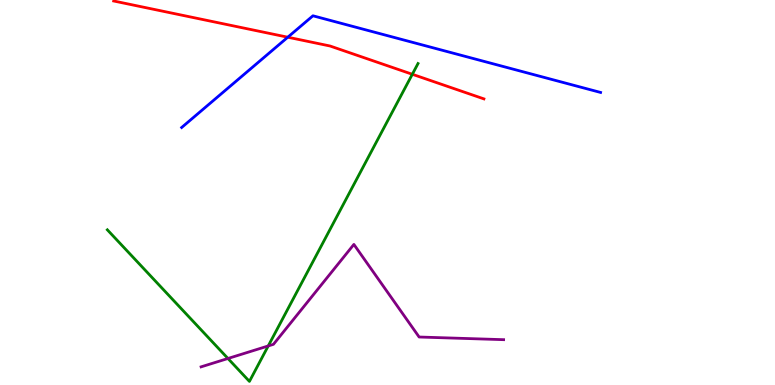[{'lines': ['blue', 'red'], 'intersections': [{'x': 3.71, 'y': 9.03}]}, {'lines': ['green', 'red'], 'intersections': [{'x': 5.32, 'y': 8.07}]}, {'lines': ['purple', 'red'], 'intersections': []}, {'lines': ['blue', 'green'], 'intersections': []}, {'lines': ['blue', 'purple'], 'intersections': []}, {'lines': ['green', 'purple'], 'intersections': [{'x': 2.94, 'y': 0.689}, {'x': 3.46, 'y': 1.01}]}]